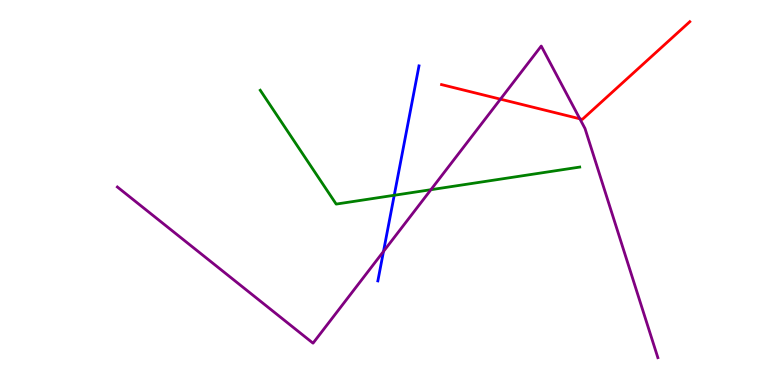[{'lines': ['blue', 'red'], 'intersections': []}, {'lines': ['green', 'red'], 'intersections': []}, {'lines': ['purple', 'red'], 'intersections': [{'x': 6.46, 'y': 7.42}, {'x': 7.48, 'y': 6.91}]}, {'lines': ['blue', 'green'], 'intersections': [{'x': 5.09, 'y': 4.93}]}, {'lines': ['blue', 'purple'], 'intersections': [{'x': 4.95, 'y': 3.47}]}, {'lines': ['green', 'purple'], 'intersections': [{'x': 5.56, 'y': 5.07}]}]